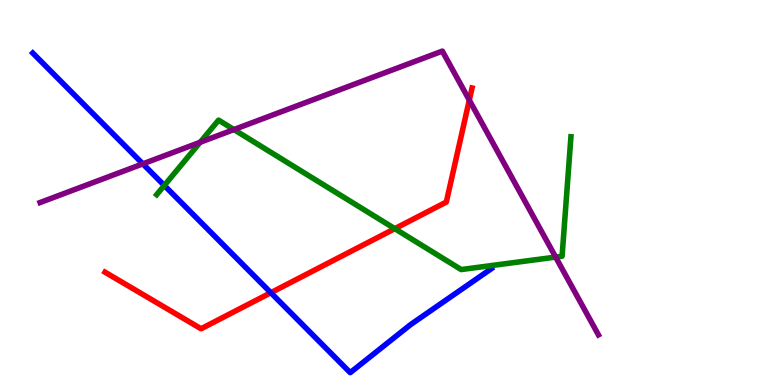[{'lines': ['blue', 'red'], 'intersections': [{'x': 3.49, 'y': 2.4}]}, {'lines': ['green', 'red'], 'intersections': [{'x': 5.09, 'y': 4.06}]}, {'lines': ['purple', 'red'], 'intersections': [{'x': 6.06, 'y': 7.4}]}, {'lines': ['blue', 'green'], 'intersections': [{'x': 2.12, 'y': 5.18}]}, {'lines': ['blue', 'purple'], 'intersections': [{'x': 1.84, 'y': 5.74}]}, {'lines': ['green', 'purple'], 'intersections': [{'x': 2.58, 'y': 6.3}, {'x': 3.02, 'y': 6.63}, {'x': 7.17, 'y': 3.32}]}]